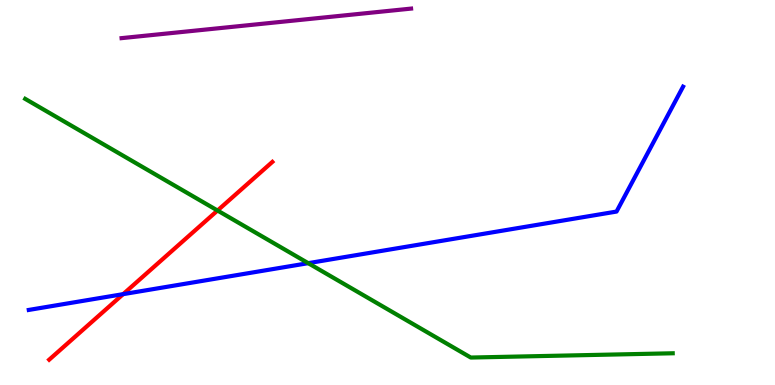[{'lines': ['blue', 'red'], 'intersections': [{'x': 1.59, 'y': 2.36}]}, {'lines': ['green', 'red'], 'intersections': [{'x': 2.81, 'y': 4.53}]}, {'lines': ['purple', 'red'], 'intersections': []}, {'lines': ['blue', 'green'], 'intersections': [{'x': 3.98, 'y': 3.16}]}, {'lines': ['blue', 'purple'], 'intersections': []}, {'lines': ['green', 'purple'], 'intersections': []}]